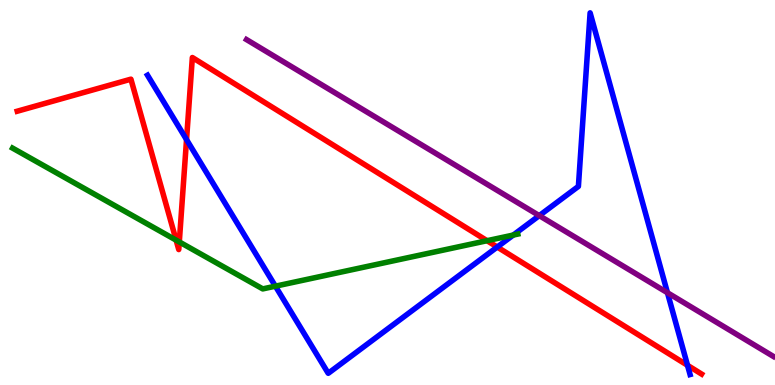[{'lines': ['blue', 'red'], 'intersections': [{'x': 2.41, 'y': 6.37}, {'x': 6.42, 'y': 3.58}, {'x': 8.87, 'y': 0.512}]}, {'lines': ['green', 'red'], 'intersections': [{'x': 2.27, 'y': 3.76}, {'x': 2.31, 'y': 3.72}, {'x': 6.28, 'y': 3.75}]}, {'lines': ['purple', 'red'], 'intersections': []}, {'lines': ['blue', 'green'], 'intersections': [{'x': 3.55, 'y': 2.57}, {'x': 6.62, 'y': 3.89}]}, {'lines': ['blue', 'purple'], 'intersections': [{'x': 6.96, 'y': 4.4}, {'x': 8.61, 'y': 2.4}]}, {'lines': ['green', 'purple'], 'intersections': []}]